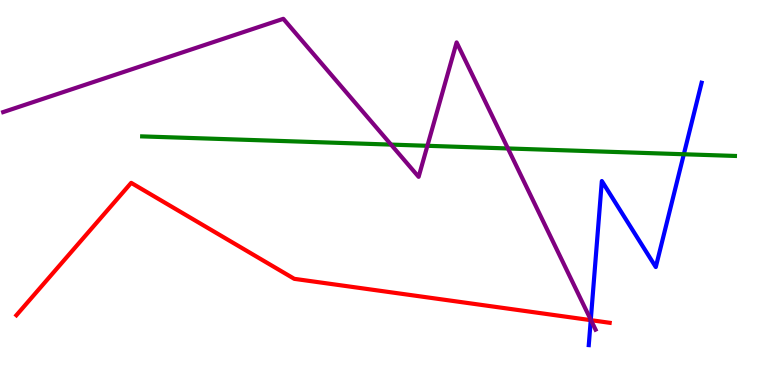[{'lines': ['blue', 'red'], 'intersections': [{'x': 7.62, 'y': 1.68}]}, {'lines': ['green', 'red'], 'intersections': []}, {'lines': ['purple', 'red'], 'intersections': [{'x': 7.63, 'y': 1.68}]}, {'lines': ['blue', 'green'], 'intersections': [{'x': 8.82, 'y': 5.99}]}, {'lines': ['blue', 'purple'], 'intersections': [{'x': 7.62, 'y': 1.69}]}, {'lines': ['green', 'purple'], 'intersections': [{'x': 5.05, 'y': 6.24}, {'x': 5.51, 'y': 6.21}, {'x': 6.55, 'y': 6.14}]}]